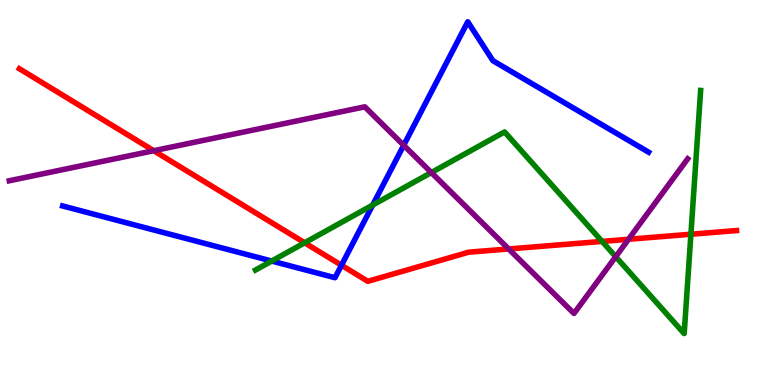[{'lines': ['blue', 'red'], 'intersections': [{'x': 4.41, 'y': 3.11}]}, {'lines': ['green', 'red'], 'intersections': [{'x': 3.93, 'y': 3.69}, {'x': 7.77, 'y': 3.73}, {'x': 8.91, 'y': 3.92}]}, {'lines': ['purple', 'red'], 'intersections': [{'x': 1.98, 'y': 6.09}, {'x': 6.56, 'y': 3.53}, {'x': 8.11, 'y': 3.78}]}, {'lines': ['blue', 'green'], 'intersections': [{'x': 3.51, 'y': 3.22}, {'x': 4.81, 'y': 4.67}]}, {'lines': ['blue', 'purple'], 'intersections': [{'x': 5.21, 'y': 6.23}]}, {'lines': ['green', 'purple'], 'intersections': [{'x': 5.57, 'y': 5.52}, {'x': 7.94, 'y': 3.33}]}]